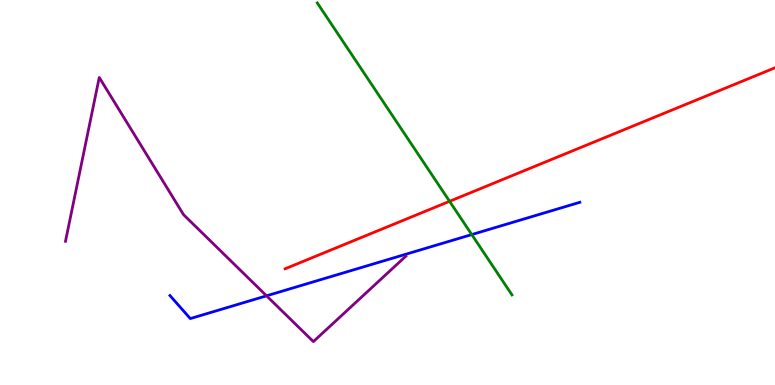[{'lines': ['blue', 'red'], 'intersections': []}, {'lines': ['green', 'red'], 'intersections': [{'x': 5.8, 'y': 4.77}]}, {'lines': ['purple', 'red'], 'intersections': []}, {'lines': ['blue', 'green'], 'intersections': [{'x': 6.09, 'y': 3.91}]}, {'lines': ['blue', 'purple'], 'intersections': [{'x': 3.44, 'y': 2.32}]}, {'lines': ['green', 'purple'], 'intersections': []}]